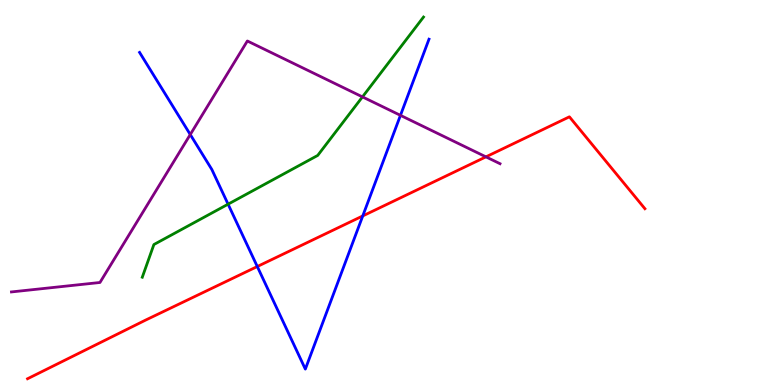[{'lines': ['blue', 'red'], 'intersections': [{'x': 3.32, 'y': 3.08}, {'x': 4.68, 'y': 4.39}]}, {'lines': ['green', 'red'], 'intersections': []}, {'lines': ['purple', 'red'], 'intersections': [{'x': 6.27, 'y': 5.93}]}, {'lines': ['blue', 'green'], 'intersections': [{'x': 2.94, 'y': 4.7}]}, {'lines': ['blue', 'purple'], 'intersections': [{'x': 2.46, 'y': 6.51}, {'x': 5.17, 'y': 7.0}]}, {'lines': ['green', 'purple'], 'intersections': [{'x': 4.68, 'y': 7.48}]}]